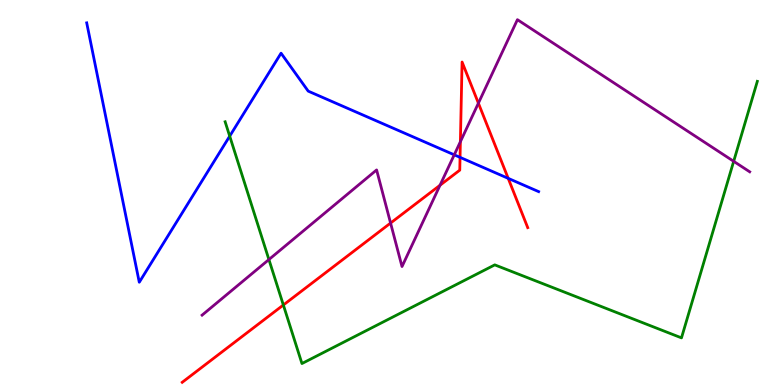[{'lines': ['blue', 'red'], 'intersections': [{'x': 5.94, 'y': 5.91}, {'x': 6.56, 'y': 5.37}]}, {'lines': ['green', 'red'], 'intersections': [{'x': 3.66, 'y': 2.08}]}, {'lines': ['purple', 'red'], 'intersections': [{'x': 5.04, 'y': 4.21}, {'x': 5.68, 'y': 5.19}, {'x': 5.94, 'y': 6.32}, {'x': 6.17, 'y': 7.32}]}, {'lines': ['blue', 'green'], 'intersections': [{'x': 2.96, 'y': 6.46}]}, {'lines': ['blue', 'purple'], 'intersections': [{'x': 5.86, 'y': 5.98}]}, {'lines': ['green', 'purple'], 'intersections': [{'x': 3.47, 'y': 3.26}, {'x': 9.47, 'y': 5.81}]}]